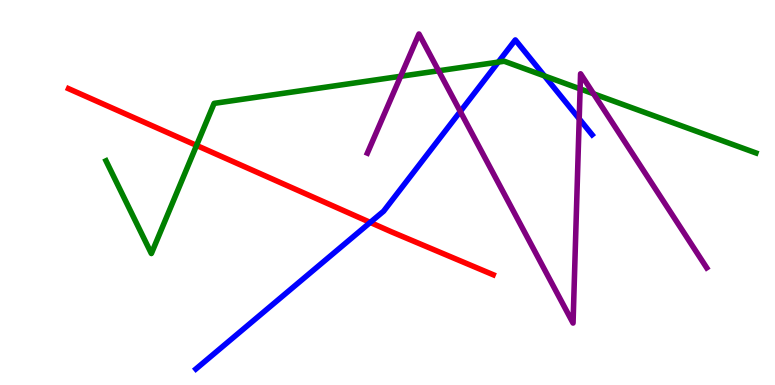[{'lines': ['blue', 'red'], 'intersections': [{'x': 4.78, 'y': 4.22}]}, {'lines': ['green', 'red'], 'intersections': [{'x': 2.54, 'y': 6.22}]}, {'lines': ['purple', 'red'], 'intersections': []}, {'lines': ['blue', 'green'], 'intersections': [{'x': 6.43, 'y': 8.39}, {'x': 7.03, 'y': 8.03}]}, {'lines': ['blue', 'purple'], 'intersections': [{'x': 5.94, 'y': 7.1}, {'x': 7.47, 'y': 6.91}]}, {'lines': ['green', 'purple'], 'intersections': [{'x': 5.17, 'y': 8.02}, {'x': 5.66, 'y': 8.16}, {'x': 7.49, 'y': 7.69}, {'x': 7.66, 'y': 7.56}]}]